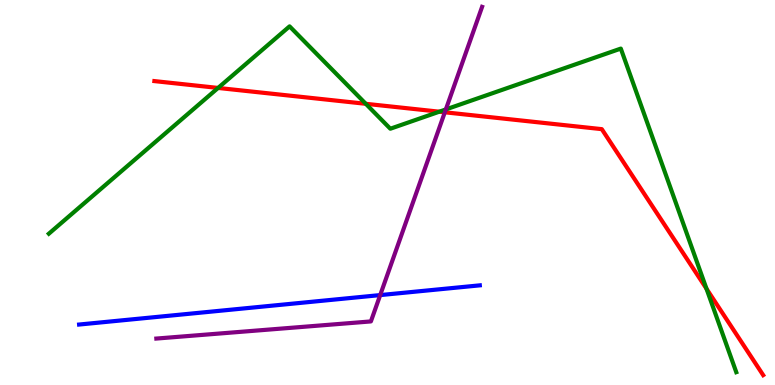[{'lines': ['blue', 'red'], 'intersections': []}, {'lines': ['green', 'red'], 'intersections': [{'x': 2.81, 'y': 7.72}, {'x': 4.72, 'y': 7.3}, {'x': 5.67, 'y': 7.1}, {'x': 9.12, 'y': 2.5}]}, {'lines': ['purple', 'red'], 'intersections': [{'x': 5.74, 'y': 7.08}]}, {'lines': ['blue', 'green'], 'intersections': []}, {'lines': ['blue', 'purple'], 'intersections': [{'x': 4.91, 'y': 2.34}]}, {'lines': ['green', 'purple'], 'intersections': [{'x': 5.75, 'y': 7.16}]}]